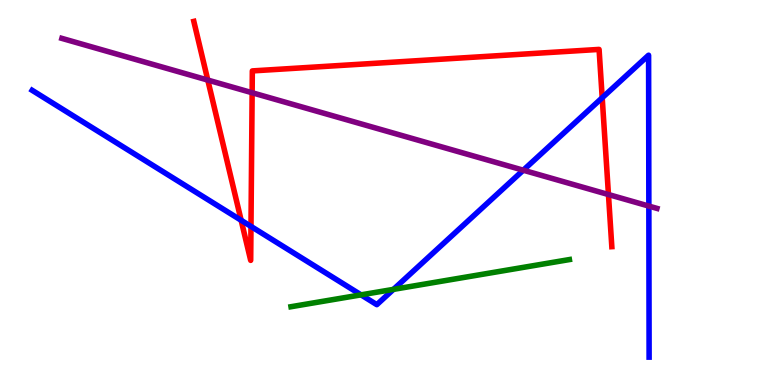[{'lines': ['blue', 'red'], 'intersections': [{'x': 3.11, 'y': 4.28}, {'x': 3.24, 'y': 4.12}, {'x': 7.77, 'y': 7.46}]}, {'lines': ['green', 'red'], 'intersections': []}, {'lines': ['purple', 'red'], 'intersections': [{'x': 2.68, 'y': 7.92}, {'x': 3.25, 'y': 7.59}, {'x': 7.85, 'y': 4.95}]}, {'lines': ['blue', 'green'], 'intersections': [{'x': 4.66, 'y': 2.34}, {'x': 5.08, 'y': 2.48}]}, {'lines': ['blue', 'purple'], 'intersections': [{'x': 6.75, 'y': 5.58}, {'x': 8.37, 'y': 4.65}]}, {'lines': ['green', 'purple'], 'intersections': []}]